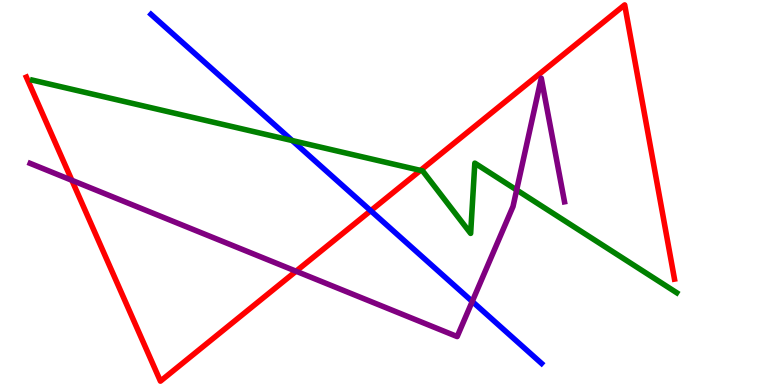[{'lines': ['blue', 'red'], 'intersections': [{'x': 4.78, 'y': 4.53}]}, {'lines': ['green', 'red'], 'intersections': [{'x': 5.43, 'y': 5.57}]}, {'lines': ['purple', 'red'], 'intersections': [{'x': 0.927, 'y': 5.32}, {'x': 3.82, 'y': 2.96}]}, {'lines': ['blue', 'green'], 'intersections': [{'x': 3.77, 'y': 6.35}]}, {'lines': ['blue', 'purple'], 'intersections': [{'x': 6.09, 'y': 2.17}]}, {'lines': ['green', 'purple'], 'intersections': [{'x': 6.67, 'y': 5.07}]}]